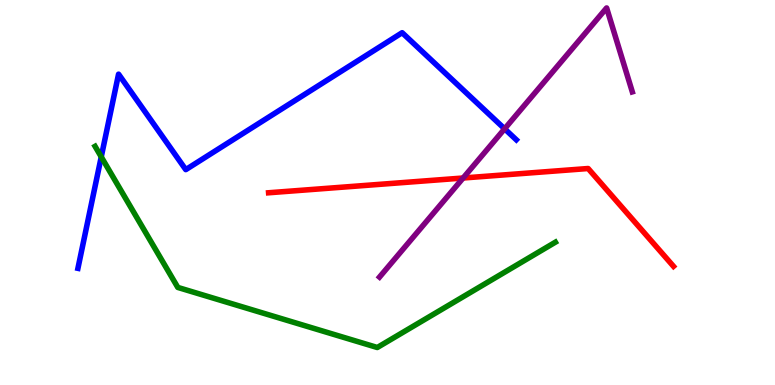[{'lines': ['blue', 'red'], 'intersections': []}, {'lines': ['green', 'red'], 'intersections': []}, {'lines': ['purple', 'red'], 'intersections': [{'x': 5.98, 'y': 5.38}]}, {'lines': ['blue', 'green'], 'intersections': [{'x': 1.31, 'y': 5.93}]}, {'lines': ['blue', 'purple'], 'intersections': [{'x': 6.51, 'y': 6.65}]}, {'lines': ['green', 'purple'], 'intersections': []}]